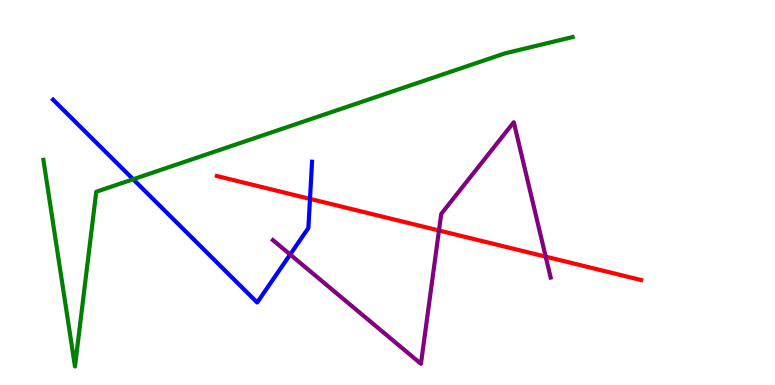[{'lines': ['blue', 'red'], 'intersections': [{'x': 4.0, 'y': 4.83}]}, {'lines': ['green', 'red'], 'intersections': []}, {'lines': ['purple', 'red'], 'intersections': [{'x': 5.66, 'y': 4.01}, {'x': 7.04, 'y': 3.33}]}, {'lines': ['blue', 'green'], 'intersections': [{'x': 1.72, 'y': 5.34}]}, {'lines': ['blue', 'purple'], 'intersections': [{'x': 3.74, 'y': 3.39}]}, {'lines': ['green', 'purple'], 'intersections': []}]